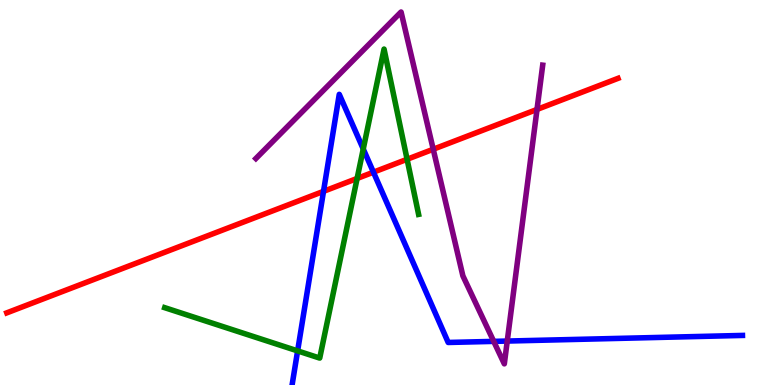[{'lines': ['blue', 'red'], 'intersections': [{'x': 4.17, 'y': 5.03}, {'x': 4.82, 'y': 5.53}]}, {'lines': ['green', 'red'], 'intersections': [{'x': 4.61, 'y': 5.36}, {'x': 5.25, 'y': 5.86}]}, {'lines': ['purple', 'red'], 'intersections': [{'x': 5.59, 'y': 6.12}, {'x': 6.93, 'y': 7.16}]}, {'lines': ['blue', 'green'], 'intersections': [{'x': 3.84, 'y': 0.886}, {'x': 4.69, 'y': 6.13}]}, {'lines': ['blue', 'purple'], 'intersections': [{'x': 6.37, 'y': 1.13}, {'x': 6.55, 'y': 1.14}]}, {'lines': ['green', 'purple'], 'intersections': []}]